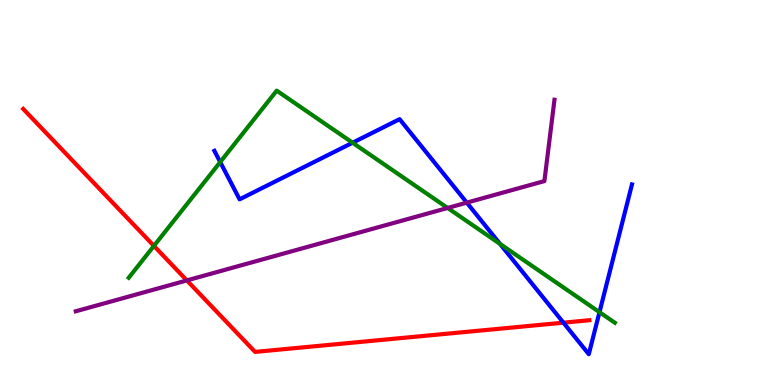[{'lines': ['blue', 'red'], 'intersections': [{'x': 7.27, 'y': 1.62}]}, {'lines': ['green', 'red'], 'intersections': [{'x': 1.99, 'y': 3.61}]}, {'lines': ['purple', 'red'], 'intersections': [{'x': 2.41, 'y': 2.72}]}, {'lines': ['blue', 'green'], 'intersections': [{'x': 2.84, 'y': 5.79}, {'x': 4.55, 'y': 6.29}, {'x': 6.45, 'y': 3.66}, {'x': 7.74, 'y': 1.89}]}, {'lines': ['blue', 'purple'], 'intersections': [{'x': 6.02, 'y': 4.74}]}, {'lines': ['green', 'purple'], 'intersections': [{'x': 5.78, 'y': 4.6}]}]